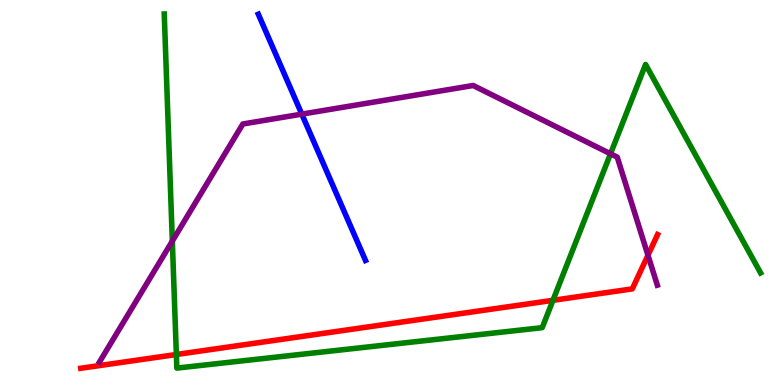[{'lines': ['blue', 'red'], 'intersections': []}, {'lines': ['green', 'red'], 'intersections': [{'x': 2.28, 'y': 0.792}, {'x': 7.14, 'y': 2.2}]}, {'lines': ['purple', 'red'], 'intersections': [{'x': 8.36, 'y': 3.37}]}, {'lines': ['blue', 'green'], 'intersections': []}, {'lines': ['blue', 'purple'], 'intersections': [{'x': 3.89, 'y': 7.04}]}, {'lines': ['green', 'purple'], 'intersections': [{'x': 2.22, 'y': 3.74}, {'x': 7.88, 'y': 6.01}]}]